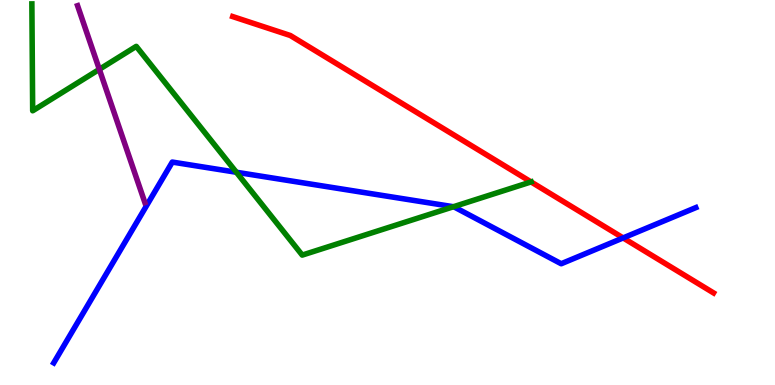[{'lines': ['blue', 'red'], 'intersections': [{'x': 8.04, 'y': 3.82}]}, {'lines': ['green', 'red'], 'intersections': [{'x': 6.85, 'y': 5.27}]}, {'lines': ['purple', 'red'], 'intersections': []}, {'lines': ['blue', 'green'], 'intersections': [{'x': 3.05, 'y': 5.53}, {'x': 5.85, 'y': 4.63}]}, {'lines': ['blue', 'purple'], 'intersections': []}, {'lines': ['green', 'purple'], 'intersections': [{'x': 1.28, 'y': 8.2}]}]